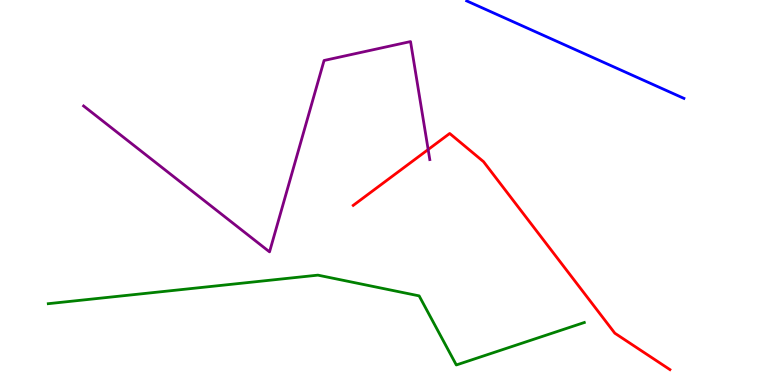[{'lines': ['blue', 'red'], 'intersections': []}, {'lines': ['green', 'red'], 'intersections': []}, {'lines': ['purple', 'red'], 'intersections': [{'x': 5.52, 'y': 6.12}]}, {'lines': ['blue', 'green'], 'intersections': []}, {'lines': ['blue', 'purple'], 'intersections': []}, {'lines': ['green', 'purple'], 'intersections': []}]